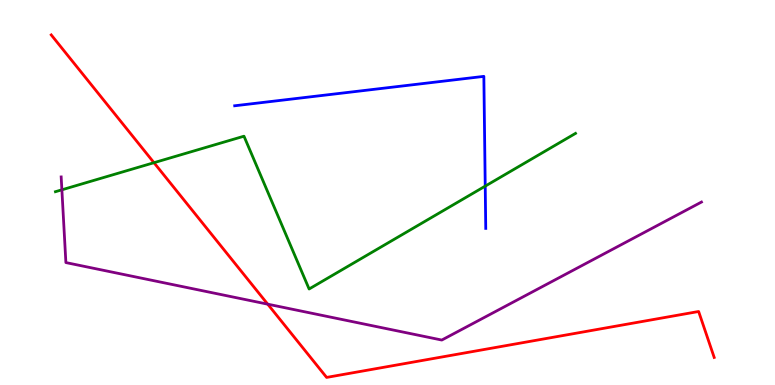[{'lines': ['blue', 'red'], 'intersections': []}, {'lines': ['green', 'red'], 'intersections': [{'x': 1.99, 'y': 5.77}]}, {'lines': ['purple', 'red'], 'intersections': [{'x': 3.45, 'y': 2.1}]}, {'lines': ['blue', 'green'], 'intersections': [{'x': 6.26, 'y': 5.17}]}, {'lines': ['blue', 'purple'], 'intersections': []}, {'lines': ['green', 'purple'], 'intersections': [{'x': 0.798, 'y': 5.07}]}]